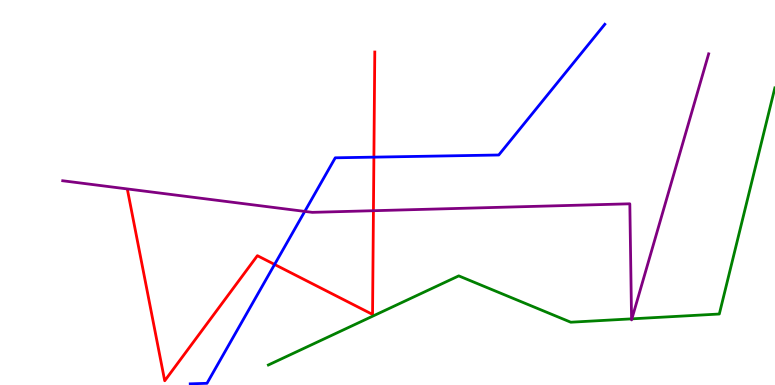[{'lines': ['blue', 'red'], 'intersections': [{'x': 3.54, 'y': 3.13}, {'x': 4.82, 'y': 5.92}]}, {'lines': ['green', 'red'], 'intersections': []}, {'lines': ['purple', 'red'], 'intersections': [{'x': 4.82, 'y': 4.53}]}, {'lines': ['blue', 'green'], 'intersections': []}, {'lines': ['blue', 'purple'], 'intersections': [{'x': 3.93, 'y': 4.51}]}, {'lines': ['green', 'purple'], 'intersections': [{'x': 8.15, 'y': 1.72}, {'x': 8.15, 'y': 1.72}]}]